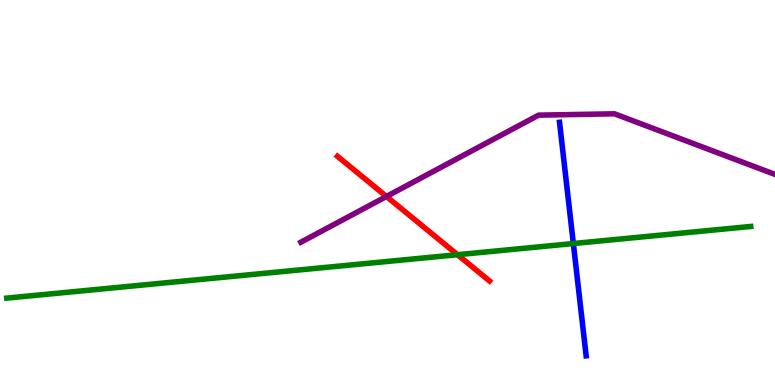[{'lines': ['blue', 'red'], 'intersections': []}, {'lines': ['green', 'red'], 'intersections': [{'x': 5.9, 'y': 3.38}]}, {'lines': ['purple', 'red'], 'intersections': [{'x': 4.99, 'y': 4.9}]}, {'lines': ['blue', 'green'], 'intersections': [{'x': 7.4, 'y': 3.67}]}, {'lines': ['blue', 'purple'], 'intersections': []}, {'lines': ['green', 'purple'], 'intersections': []}]